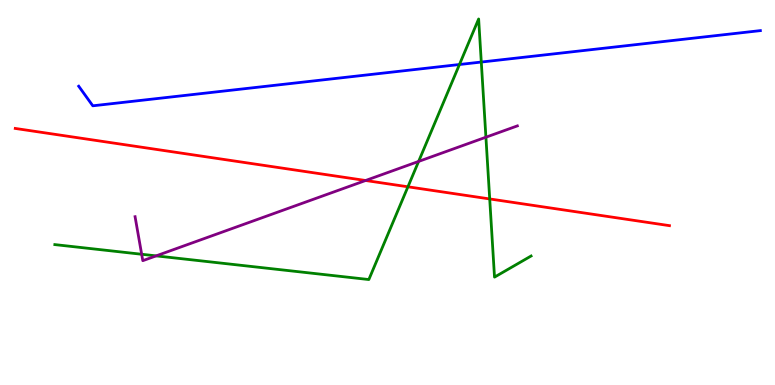[{'lines': ['blue', 'red'], 'intersections': []}, {'lines': ['green', 'red'], 'intersections': [{'x': 5.26, 'y': 5.15}, {'x': 6.32, 'y': 4.83}]}, {'lines': ['purple', 'red'], 'intersections': [{'x': 4.72, 'y': 5.31}]}, {'lines': ['blue', 'green'], 'intersections': [{'x': 5.93, 'y': 8.32}, {'x': 6.21, 'y': 8.39}]}, {'lines': ['blue', 'purple'], 'intersections': []}, {'lines': ['green', 'purple'], 'intersections': [{'x': 1.83, 'y': 3.4}, {'x': 2.01, 'y': 3.35}, {'x': 5.4, 'y': 5.81}, {'x': 6.27, 'y': 6.44}]}]